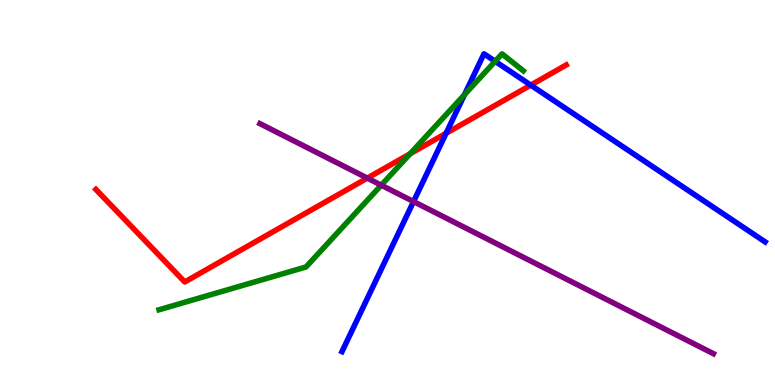[{'lines': ['blue', 'red'], 'intersections': [{'x': 5.76, 'y': 6.54}, {'x': 6.85, 'y': 7.79}]}, {'lines': ['green', 'red'], 'intersections': [{'x': 5.29, 'y': 6.01}]}, {'lines': ['purple', 'red'], 'intersections': [{'x': 4.74, 'y': 5.37}]}, {'lines': ['blue', 'green'], 'intersections': [{'x': 5.99, 'y': 7.54}, {'x': 6.39, 'y': 8.41}]}, {'lines': ['blue', 'purple'], 'intersections': [{'x': 5.34, 'y': 4.76}]}, {'lines': ['green', 'purple'], 'intersections': [{'x': 4.92, 'y': 5.19}]}]